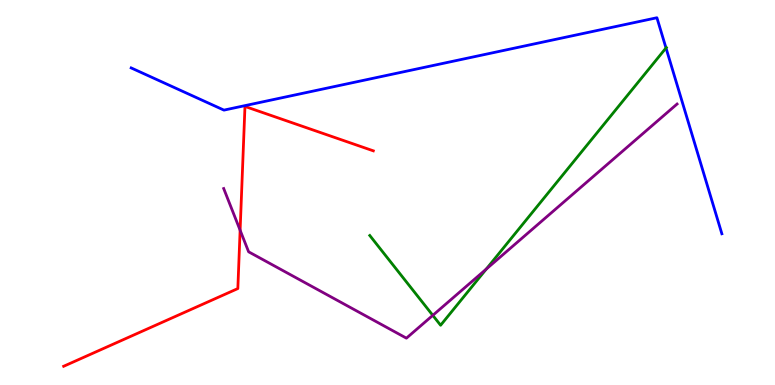[{'lines': ['blue', 'red'], 'intersections': []}, {'lines': ['green', 'red'], 'intersections': []}, {'lines': ['purple', 'red'], 'intersections': [{'x': 3.1, 'y': 4.02}]}, {'lines': ['blue', 'green'], 'intersections': [{'x': 8.59, 'y': 8.75}]}, {'lines': ['blue', 'purple'], 'intersections': []}, {'lines': ['green', 'purple'], 'intersections': [{'x': 5.58, 'y': 1.81}, {'x': 6.27, 'y': 3.01}]}]